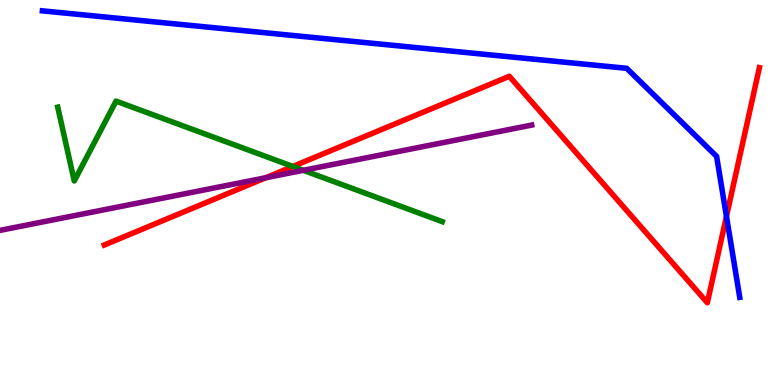[{'lines': ['blue', 'red'], 'intersections': [{'x': 9.37, 'y': 4.38}]}, {'lines': ['green', 'red'], 'intersections': [{'x': 3.78, 'y': 5.68}]}, {'lines': ['purple', 'red'], 'intersections': [{'x': 3.43, 'y': 5.38}]}, {'lines': ['blue', 'green'], 'intersections': []}, {'lines': ['blue', 'purple'], 'intersections': []}, {'lines': ['green', 'purple'], 'intersections': [{'x': 3.91, 'y': 5.58}]}]